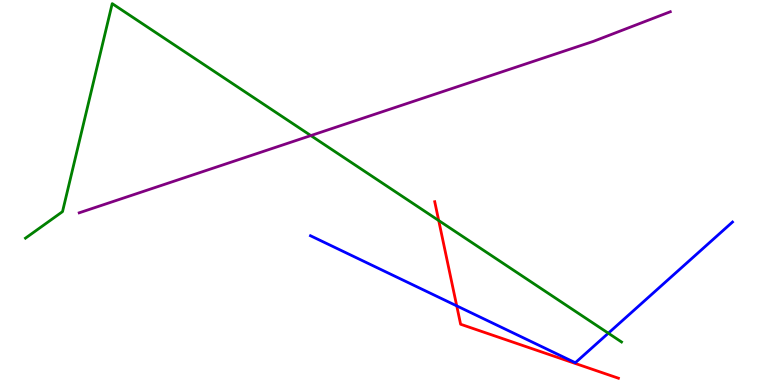[{'lines': ['blue', 'red'], 'intersections': [{'x': 5.89, 'y': 2.06}]}, {'lines': ['green', 'red'], 'intersections': [{'x': 5.66, 'y': 4.27}]}, {'lines': ['purple', 'red'], 'intersections': []}, {'lines': ['blue', 'green'], 'intersections': [{'x': 7.85, 'y': 1.35}]}, {'lines': ['blue', 'purple'], 'intersections': []}, {'lines': ['green', 'purple'], 'intersections': [{'x': 4.01, 'y': 6.48}]}]